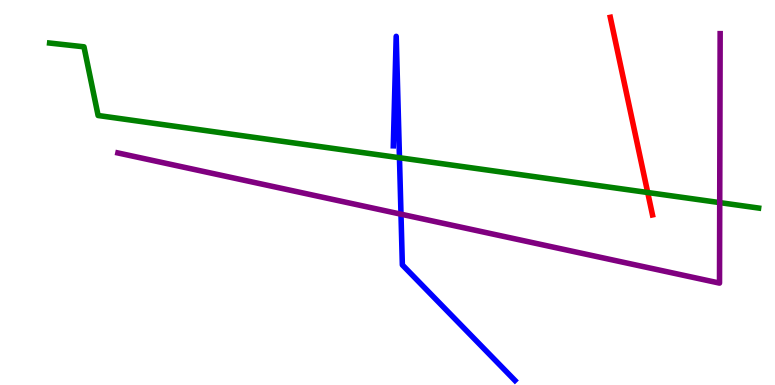[{'lines': ['blue', 'red'], 'intersections': []}, {'lines': ['green', 'red'], 'intersections': [{'x': 8.36, 'y': 5.0}]}, {'lines': ['purple', 'red'], 'intersections': []}, {'lines': ['blue', 'green'], 'intersections': [{'x': 5.15, 'y': 5.9}]}, {'lines': ['blue', 'purple'], 'intersections': [{'x': 5.17, 'y': 4.44}]}, {'lines': ['green', 'purple'], 'intersections': [{'x': 9.29, 'y': 4.74}]}]